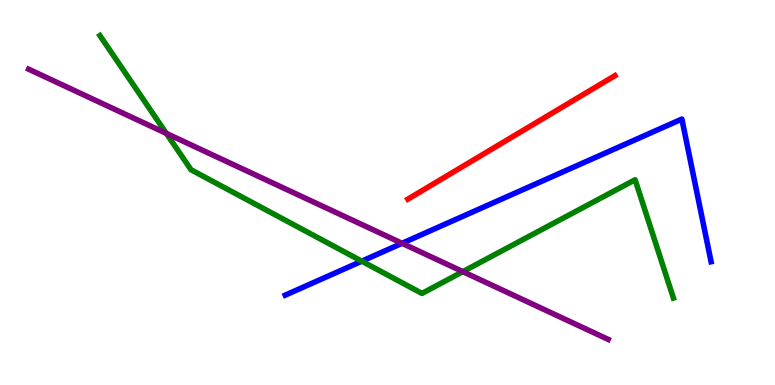[{'lines': ['blue', 'red'], 'intersections': []}, {'lines': ['green', 'red'], 'intersections': []}, {'lines': ['purple', 'red'], 'intersections': []}, {'lines': ['blue', 'green'], 'intersections': [{'x': 4.67, 'y': 3.22}]}, {'lines': ['blue', 'purple'], 'intersections': [{'x': 5.19, 'y': 3.68}]}, {'lines': ['green', 'purple'], 'intersections': [{'x': 2.15, 'y': 6.54}, {'x': 5.97, 'y': 2.94}]}]